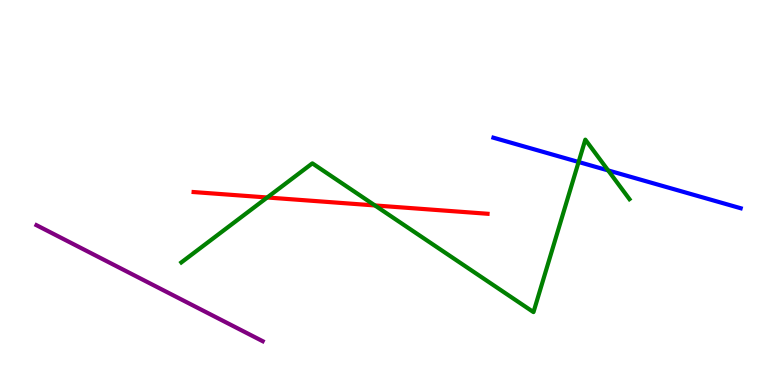[{'lines': ['blue', 'red'], 'intersections': []}, {'lines': ['green', 'red'], 'intersections': [{'x': 3.45, 'y': 4.87}, {'x': 4.84, 'y': 4.66}]}, {'lines': ['purple', 'red'], 'intersections': []}, {'lines': ['blue', 'green'], 'intersections': [{'x': 7.47, 'y': 5.79}, {'x': 7.85, 'y': 5.57}]}, {'lines': ['blue', 'purple'], 'intersections': []}, {'lines': ['green', 'purple'], 'intersections': []}]